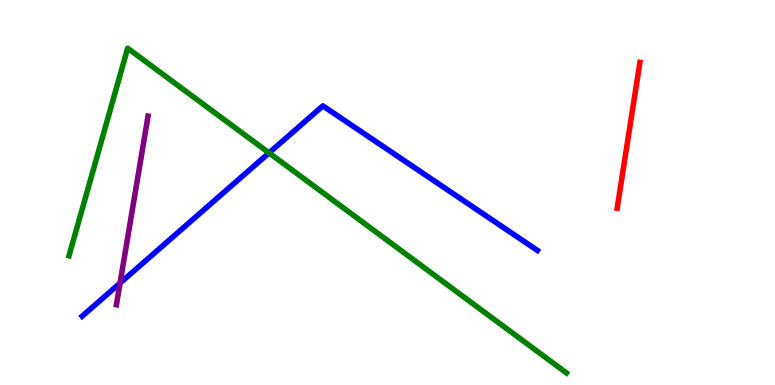[{'lines': ['blue', 'red'], 'intersections': []}, {'lines': ['green', 'red'], 'intersections': []}, {'lines': ['purple', 'red'], 'intersections': []}, {'lines': ['blue', 'green'], 'intersections': [{'x': 3.47, 'y': 6.03}]}, {'lines': ['blue', 'purple'], 'intersections': [{'x': 1.55, 'y': 2.65}]}, {'lines': ['green', 'purple'], 'intersections': []}]